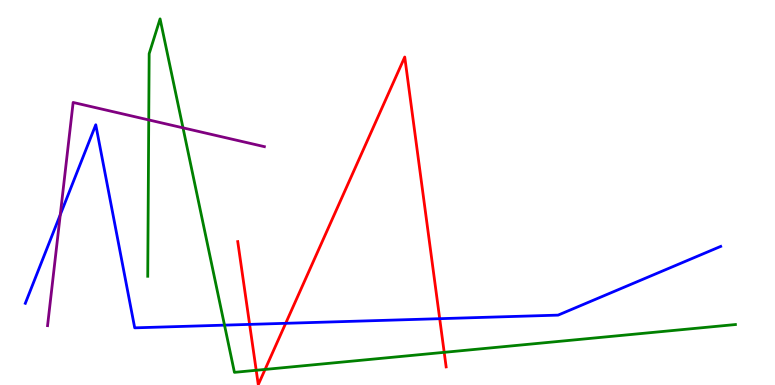[{'lines': ['blue', 'red'], 'intersections': [{'x': 3.22, 'y': 1.57}, {'x': 3.69, 'y': 1.6}, {'x': 5.67, 'y': 1.72}]}, {'lines': ['green', 'red'], 'intersections': [{'x': 3.31, 'y': 0.382}, {'x': 3.42, 'y': 0.404}, {'x': 5.73, 'y': 0.849}]}, {'lines': ['purple', 'red'], 'intersections': []}, {'lines': ['blue', 'green'], 'intersections': [{'x': 2.9, 'y': 1.55}]}, {'lines': ['blue', 'purple'], 'intersections': [{'x': 0.778, 'y': 4.42}]}, {'lines': ['green', 'purple'], 'intersections': [{'x': 1.92, 'y': 6.89}, {'x': 2.36, 'y': 6.68}]}]